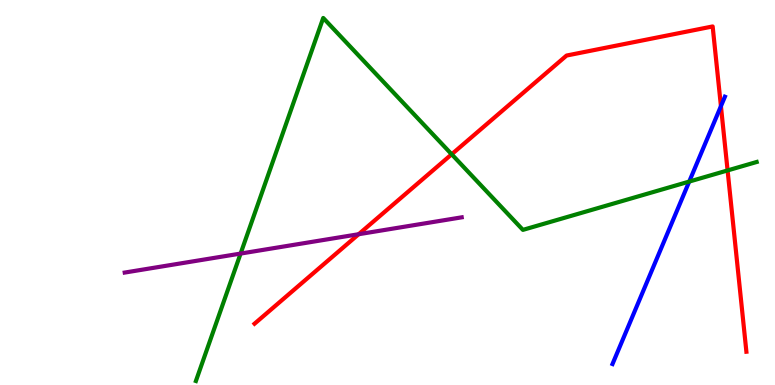[{'lines': ['blue', 'red'], 'intersections': [{'x': 9.3, 'y': 7.24}]}, {'lines': ['green', 'red'], 'intersections': [{'x': 5.83, 'y': 5.99}, {'x': 9.39, 'y': 5.57}]}, {'lines': ['purple', 'red'], 'intersections': [{'x': 4.63, 'y': 3.92}]}, {'lines': ['blue', 'green'], 'intersections': [{'x': 8.89, 'y': 5.28}]}, {'lines': ['blue', 'purple'], 'intersections': []}, {'lines': ['green', 'purple'], 'intersections': [{'x': 3.1, 'y': 3.41}]}]